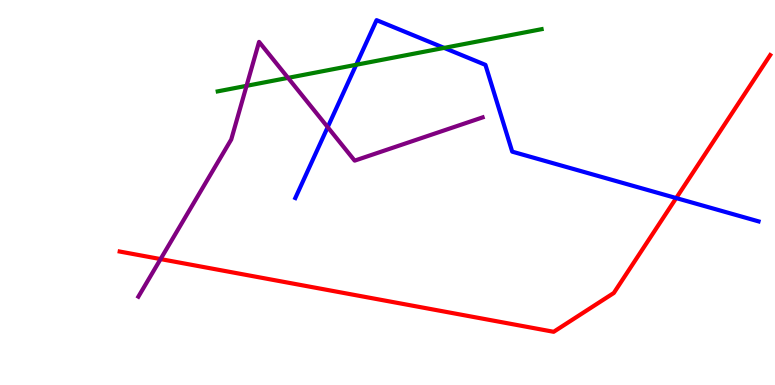[{'lines': ['blue', 'red'], 'intersections': [{'x': 8.73, 'y': 4.86}]}, {'lines': ['green', 'red'], 'intersections': []}, {'lines': ['purple', 'red'], 'intersections': [{'x': 2.07, 'y': 3.27}]}, {'lines': ['blue', 'green'], 'intersections': [{'x': 4.6, 'y': 8.32}, {'x': 5.73, 'y': 8.76}]}, {'lines': ['blue', 'purple'], 'intersections': [{'x': 4.23, 'y': 6.7}]}, {'lines': ['green', 'purple'], 'intersections': [{'x': 3.18, 'y': 7.77}, {'x': 3.72, 'y': 7.98}]}]